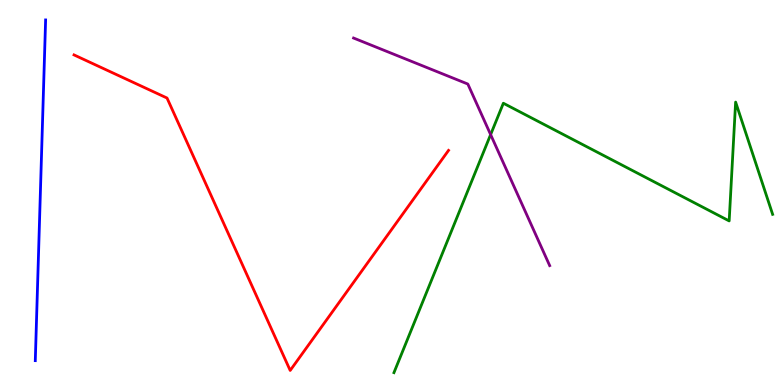[{'lines': ['blue', 'red'], 'intersections': []}, {'lines': ['green', 'red'], 'intersections': []}, {'lines': ['purple', 'red'], 'intersections': []}, {'lines': ['blue', 'green'], 'intersections': []}, {'lines': ['blue', 'purple'], 'intersections': []}, {'lines': ['green', 'purple'], 'intersections': [{'x': 6.33, 'y': 6.5}]}]